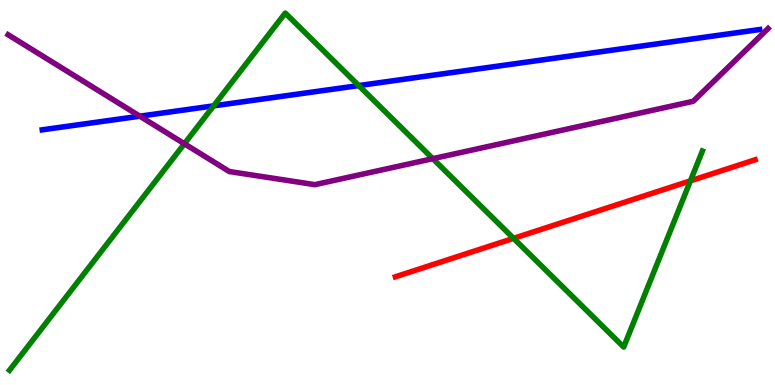[{'lines': ['blue', 'red'], 'intersections': []}, {'lines': ['green', 'red'], 'intersections': [{'x': 6.63, 'y': 3.81}, {'x': 8.91, 'y': 5.3}]}, {'lines': ['purple', 'red'], 'intersections': []}, {'lines': ['blue', 'green'], 'intersections': [{'x': 2.76, 'y': 7.25}, {'x': 4.63, 'y': 7.78}]}, {'lines': ['blue', 'purple'], 'intersections': [{'x': 1.8, 'y': 6.98}]}, {'lines': ['green', 'purple'], 'intersections': [{'x': 2.38, 'y': 6.27}, {'x': 5.58, 'y': 5.88}]}]